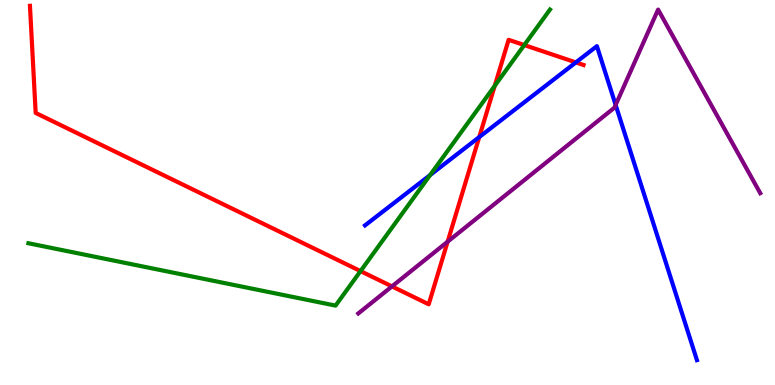[{'lines': ['blue', 'red'], 'intersections': [{'x': 6.18, 'y': 6.44}, {'x': 7.43, 'y': 8.38}]}, {'lines': ['green', 'red'], 'intersections': [{'x': 4.65, 'y': 2.96}, {'x': 6.38, 'y': 7.77}, {'x': 6.76, 'y': 8.83}]}, {'lines': ['purple', 'red'], 'intersections': [{'x': 5.06, 'y': 2.56}, {'x': 5.78, 'y': 3.72}]}, {'lines': ['blue', 'green'], 'intersections': [{'x': 5.55, 'y': 5.45}]}, {'lines': ['blue', 'purple'], 'intersections': [{'x': 7.94, 'y': 7.27}]}, {'lines': ['green', 'purple'], 'intersections': []}]